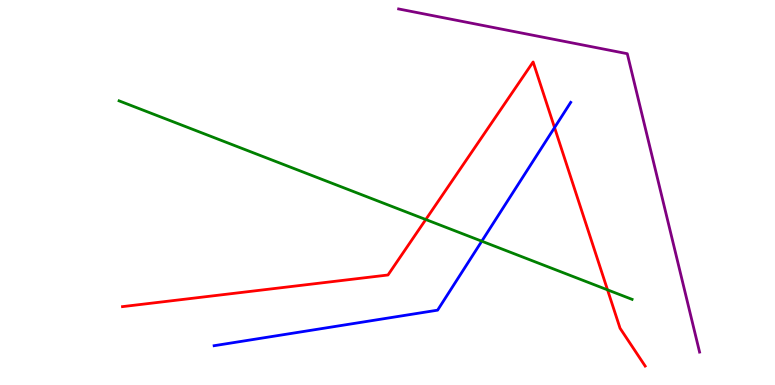[{'lines': ['blue', 'red'], 'intersections': [{'x': 7.16, 'y': 6.69}]}, {'lines': ['green', 'red'], 'intersections': [{'x': 5.49, 'y': 4.3}, {'x': 7.84, 'y': 2.47}]}, {'lines': ['purple', 'red'], 'intersections': []}, {'lines': ['blue', 'green'], 'intersections': [{'x': 6.22, 'y': 3.74}]}, {'lines': ['blue', 'purple'], 'intersections': []}, {'lines': ['green', 'purple'], 'intersections': []}]